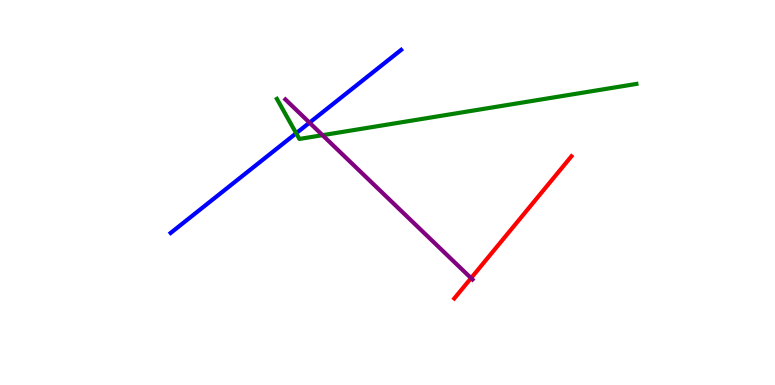[{'lines': ['blue', 'red'], 'intersections': []}, {'lines': ['green', 'red'], 'intersections': []}, {'lines': ['purple', 'red'], 'intersections': [{'x': 6.08, 'y': 2.78}]}, {'lines': ['blue', 'green'], 'intersections': [{'x': 3.82, 'y': 6.54}]}, {'lines': ['blue', 'purple'], 'intersections': [{'x': 3.99, 'y': 6.81}]}, {'lines': ['green', 'purple'], 'intersections': [{'x': 4.16, 'y': 6.49}]}]